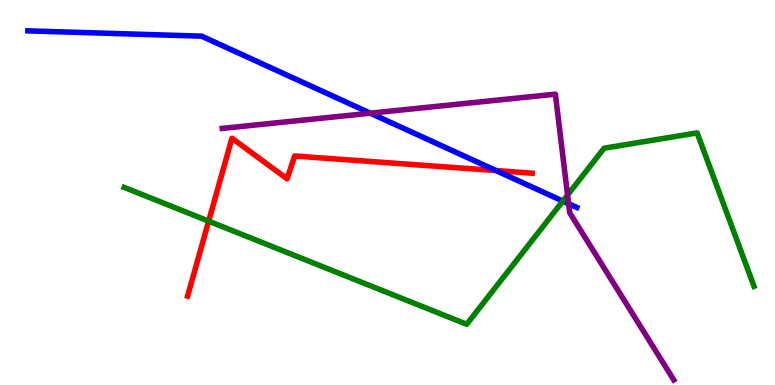[{'lines': ['blue', 'red'], 'intersections': [{'x': 6.4, 'y': 5.57}]}, {'lines': ['green', 'red'], 'intersections': [{'x': 2.69, 'y': 4.26}]}, {'lines': ['purple', 'red'], 'intersections': []}, {'lines': ['blue', 'green'], 'intersections': [{'x': 7.26, 'y': 4.78}]}, {'lines': ['blue', 'purple'], 'intersections': [{'x': 4.78, 'y': 7.06}, {'x': 7.34, 'y': 4.71}]}, {'lines': ['green', 'purple'], 'intersections': [{'x': 7.32, 'y': 4.93}]}]